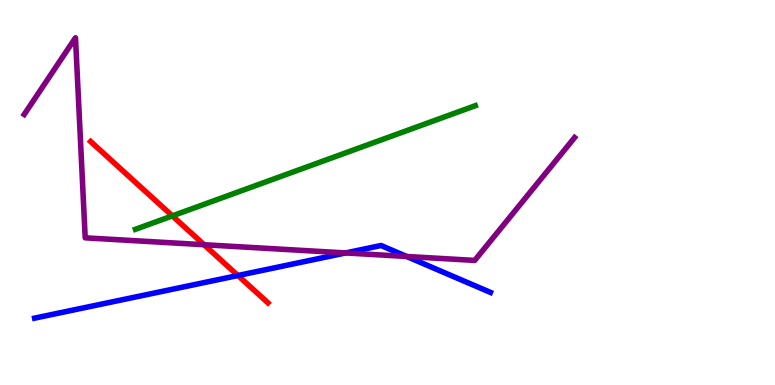[{'lines': ['blue', 'red'], 'intersections': [{'x': 3.07, 'y': 2.84}]}, {'lines': ['green', 'red'], 'intersections': [{'x': 2.22, 'y': 4.39}]}, {'lines': ['purple', 'red'], 'intersections': [{'x': 2.63, 'y': 3.64}]}, {'lines': ['blue', 'green'], 'intersections': []}, {'lines': ['blue', 'purple'], 'intersections': [{'x': 4.46, 'y': 3.43}, {'x': 5.25, 'y': 3.34}]}, {'lines': ['green', 'purple'], 'intersections': []}]